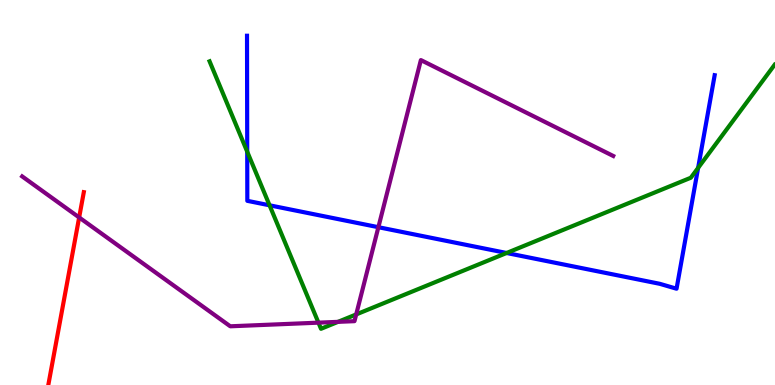[{'lines': ['blue', 'red'], 'intersections': []}, {'lines': ['green', 'red'], 'intersections': []}, {'lines': ['purple', 'red'], 'intersections': [{'x': 1.02, 'y': 4.35}]}, {'lines': ['blue', 'green'], 'intersections': [{'x': 3.19, 'y': 6.06}, {'x': 3.48, 'y': 4.67}, {'x': 6.54, 'y': 3.43}, {'x': 9.01, 'y': 5.64}]}, {'lines': ['blue', 'purple'], 'intersections': [{'x': 4.88, 'y': 4.1}]}, {'lines': ['green', 'purple'], 'intersections': [{'x': 4.11, 'y': 1.62}, {'x': 4.36, 'y': 1.64}, {'x': 4.6, 'y': 1.83}]}]